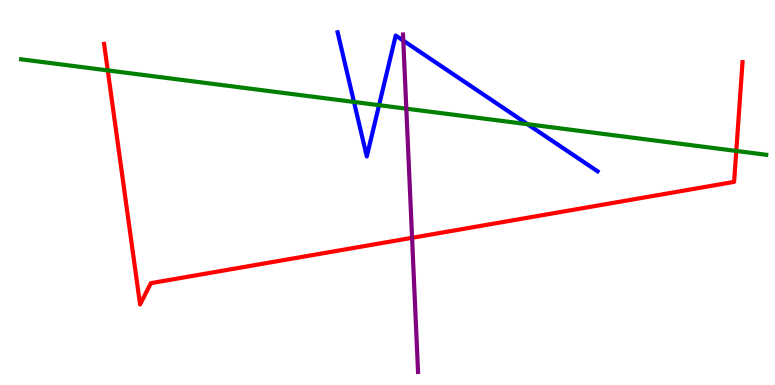[{'lines': ['blue', 'red'], 'intersections': []}, {'lines': ['green', 'red'], 'intersections': [{'x': 1.39, 'y': 8.17}, {'x': 9.5, 'y': 6.08}]}, {'lines': ['purple', 'red'], 'intersections': [{'x': 5.32, 'y': 3.82}]}, {'lines': ['blue', 'green'], 'intersections': [{'x': 4.57, 'y': 7.35}, {'x': 4.89, 'y': 7.27}, {'x': 6.81, 'y': 6.77}]}, {'lines': ['blue', 'purple'], 'intersections': [{'x': 5.2, 'y': 8.95}]}, {'lines': ['green', 'purple'], 'intersections': [{'x': 5.24, 'y': 7.18}]}]